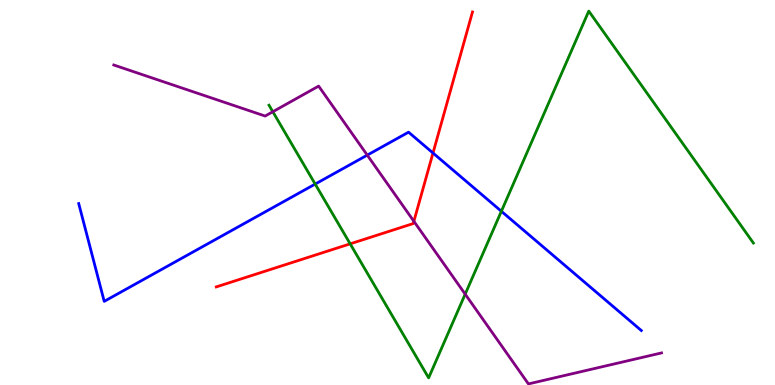[{'lines': ['blue', 'red'], 'intersections': [{'x': 5.59, 'y': 6.03}]}, {'lines': ['green', 'red'], 'intersections': [{'x': 4.52, 'y': 3.67}]}, {'lines': ['purple', 'red'], 'intersections': [{'x': 5.34, 'y': 4.25}]}, {'lines': ['blue', 'green'], 'intersections': [{'x': 4.07, 'y': 5.22}, {'x': 6.47, 'y': 4.51}]}, {'lines': ['blue', 'purple'], 'intersections': [{'x': 4.74, 'y': 5.97}]}, {'lines': ['green', 'purple'], 'intersections': [{'x': 3.52, 'y': 7.1}, {'x': 6.0, 'y': 2.36}]}]